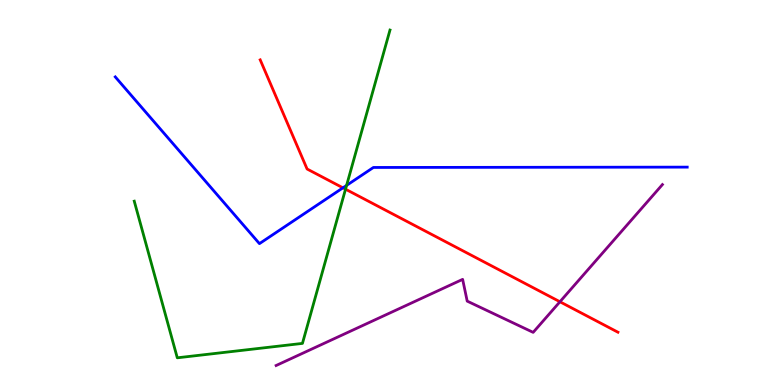[{'lines': ['blue', 'red'], 'intersections': [{'x': 4.43, 'y': 5.12}]}, {'lines': ['green', 'red'], 'intersections': [{'x': 4.46, 'y': 5.09}]}, {'lines': ['purple', 'red'], 'intersections': [{'x': 7.22, 'y': 2.16}]}, {'lines': ['blue', 'green'], 'intersections': [{'x': 4.47, 'y': 5.18}]}, {'lines': ['blue', 'purple'], 'intersections': []}, {'lines': ['green', 'purple'], 'intersections': []}]